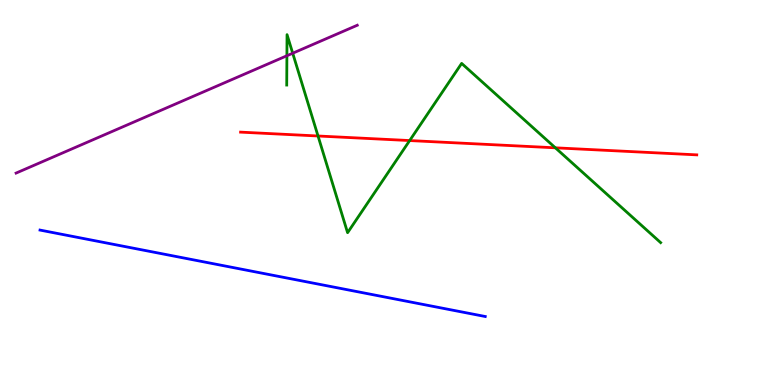[{'lines': ['blue', 'red'], 'intersections': []}, {'lines': ['green', 'red'], 'intersections': [{'x': 4.1, 'y': 6.47}, {'x': 5.29, 'y': 6.35}, {'x': 7.17, 'y': 6.16}]}, {'lines': ['purple', 'red'], 'intersections': []}, {'lines': ['blue', 'green'], 'intersections': []}, {'lines': ['blue', 'purple'], 'intersections': []}, {'lines': ['green', 'purple'], 'intersections': [{'x': 3.7, 'y': 8.55}, {'x': 3.78, 'y': 8.62}]}]